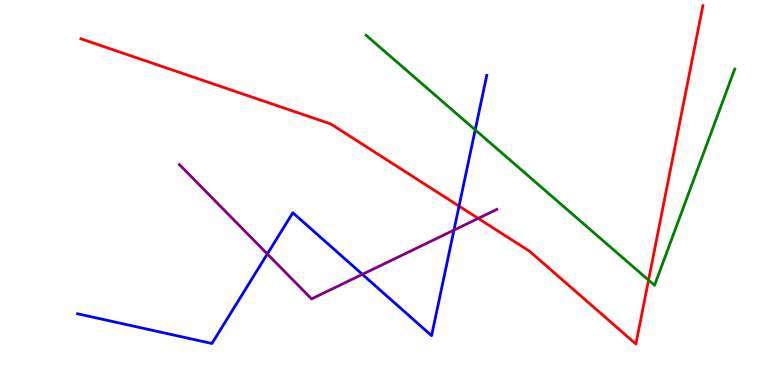[{'lines': ['blue', 'red'], 'intersections': [{'x': 5.92, 'y': 4.65}]}, {'lines': ['green', 'red'], 'intersections': [{'x': 8.37, 'y': 2.72}]}, {'lines': ['purple', 'red'], 'intersections': [{'x': 6.17, 'y': 4.33}]}, {'lines': ['blue', 'green'], 'intersections': [{'x': 6.13, 'y': 6.63}]}, {'lines': ['blue', 'purple'], 'intersections': [{'x': 3.45, 'y': 3.4}, {'x': 4.68, 'y': 2.87}, {'x': 5.86, 'y': 4.02}]}, {'lines': ['green', 'purple'], 'intersections': []}]